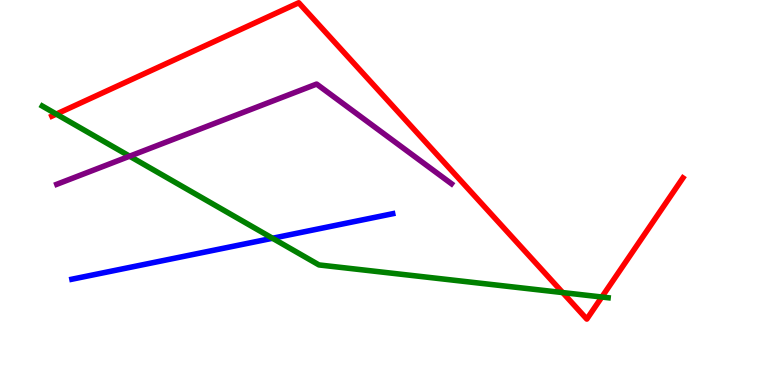[{'lines': ['blue', 'red'], 'intersections': []}, {'lines': ['green', 'red'], 'intersections': [{'x': 0.727, 'y': 7.04}, {'x': 7.26, 'y': 2.4}, {'x': 7.77, 'y': 2.29}]}, {'lines': ['purple', 'red'], 'intersections': []}, {'lines': ['blue', 'green'], 'intersections': [{'x': 3.52, 'y': 3.81}]}, {'lines': ['blue', 'purple'], 'intersections': []}, {'lines': ['green', 'purple'], 'intersections': [{'x': 1.67, 'y': 5.94}]}]